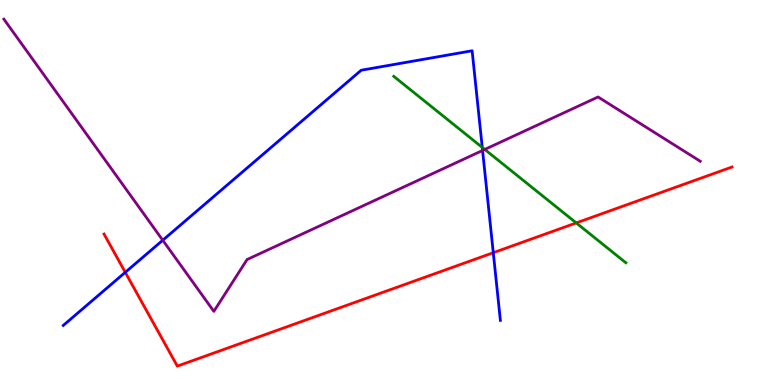[{'lines': ['blue', 'red'], 'intersections': [{'x': 1.62, 'y': 2.93}, {'x': 6.36, 'y': 3.44}]}, {'lines': ['green', 'red'], 'intersections': [{'x': 7.44, 'y': 4.21}]}, {'lines': ['purple', 'red'], 'intersections': []}, {'lines': ['blue', 'green'], 'intersections': [{'x': 6.22, 'y': 6.17}]}, {'lines': ['blue', 'purple'], 'intersections': [{'x': 2.1, 'y': 3.76}, {'x': 6.23, 'y': 6.09}]}, {'lines': ['green', 'purple'], 'intersections': [{'x': 6.26, 'y': 6.12}]}]